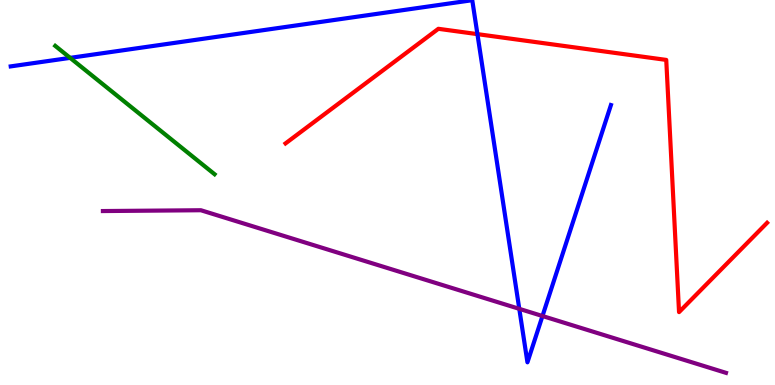[{'lines': ['blue', 'red'], 'intersections': [{'x': 6.16, 'y': 9.11}]}, {'lines': ['green', 'red'], 'intersections': []}, {'lines': ['purple', 'red'], 'intersections': []}, {'lines': ['blue', 'green'], 'intersections': [{'x': 0.905, 'y': 8.5}]}, {'lines': ['blue', 'purple'], 'intersections': [{'x': 6.7, 'y': 1.98}, {'x': 7.0, 'y': 1.79}]}, {'lines': ['green', 'purple'], 'intersections': []}]